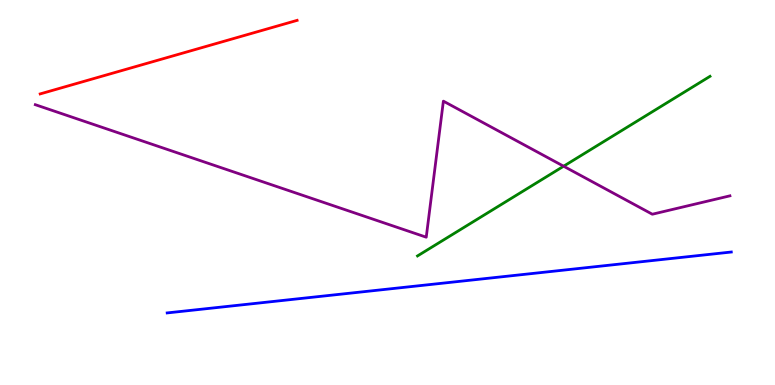[{'lines': ['blue', 'red'], 'intersections': []}, {'lines': ['green', 'red'], 'intersections': []}, {'lines': ['purple', 'red'], 'intersections': []}, {'lines': ['blue', 'green'], 'intersections': []}, {'lines': ['blue', 'purple'], 'intersections': []}, {'lines': ['green', 'purple'], 'intersections': [{'x': 7.27, 'y': 5.68}]}]